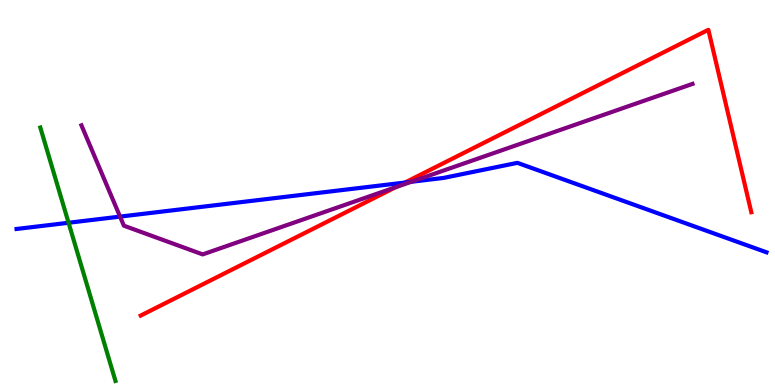[{'lines': ['blue', 'red'], 'intersections': [{'x': 5.23, 'y': 5.26}]}, {'lines': ['green', 'red'], 'intersections': []}, {'lines': ['purple', 'red'], 'intersections': [{'x': 5.1, 'y': 5.14}]}, {'lines': ['blue', 'green'], 'intersections': [{'x': 0.885, 'y': 4.21}]}, {'lines': ['blue', 'purple'], 'intersections': [{'x': 1.55, 'y': 4.37}, {'x': 5.31, 'y': 5.28}]}, {'lines': ['green', 'purple'], 'intersections': []}]